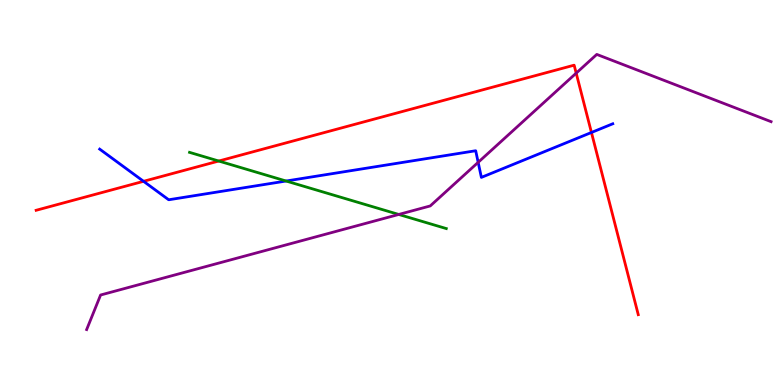[{'lines': ['blue', 'red'], 'intersections': [{'x': 1.85, 'y': 5.29}, {'x': 7.63, 'y': 6.56}]}, {'lines': ['green', 'red'], 'intersections': [{'x': 2.82, 'y': 5.82}]}, {'lines': ['purple', 'red'], 'intersections': [{'x': 7.43, 'y': 8.1}]}, {'lines': ['blue', 'green'], 'intersections': [{'x': 3.69, 'y': 5.3}]}, {'lines': ['blue', 'purple'], 'intersections': [{'x': 6.17, 'y': 5.78}]}, {'lines': ['green', 'purple'], 'intersections': [{'x': 5.15, 'y': 4.43}]}]